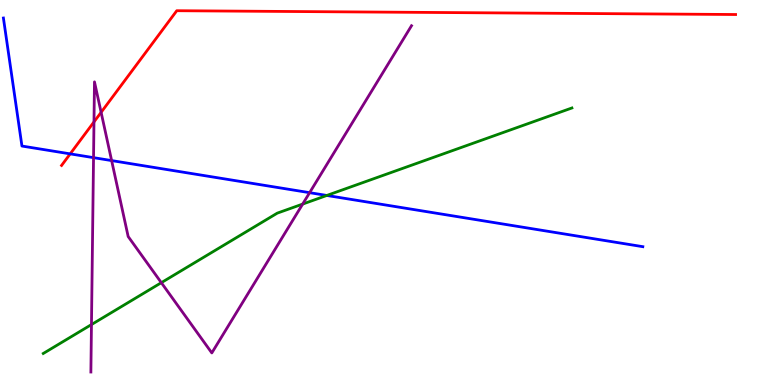[{'lines': ['blue', 'red'], 'intersections': [{'x': 0.906, 'y': 6.0}]}, {'lines': ['green', 'red'], 'intersections': []}, {'lines': ['purple', 'red'], 'intersections': [{'x': 1.21, 'y': 6.83}, {'x': 1.3, 'y': 7.08}]}, {'lines': ['blue', 'green'], 'intersections': [{'x': 4.22, 'y': 4.92}]}, {'lines': ['blue', 'purple'], 'intersections': [{'x': 1.21, 'y': 5.91}, {'x': 1.44, 'y': 5.83}, {'x': 4.0, 'y': 5.0}]}, {'lines': ['green', 'purple'], 'intersections': [{'x': 1.18, 'y': 1.57}, {'x': 2.08, 'y': 2.66}, {'x': 3.91, 'y': 4.7}]}]